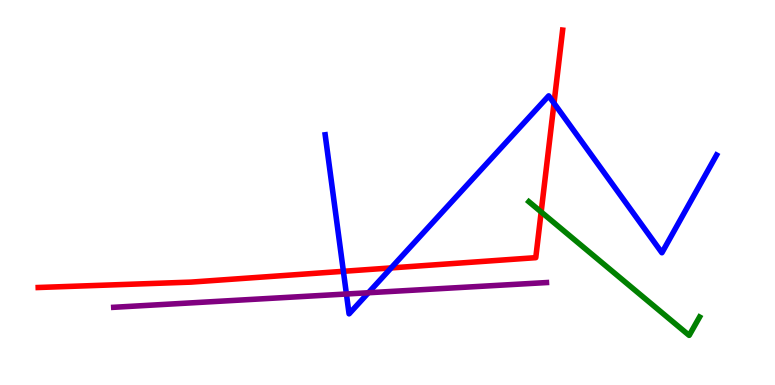[{'lines': ['blue', 'red'], 'intersections': [{'x': 4.43, 'y': 2.95}, {'x': 5.05, 'y': 3.04}, {'x': 7.15, 'y': 7.32}]}, {'lines': ['green', 'red'], 'intersections': [{'x': 6.98, 'y': 4.49}]}, {'lines': ['purple', 'red'], 'intersections': []}, {'lines': ['blue', 'green'], 'intersections': []}, {'lines': ['blue', 'purple'], 'intersections': [{'x': 4.47, 'y': 2.36}, {'x': 4.75, 'y': 2.4}]}, {'lines': ['green', 'purple'], 'intersections': []}]